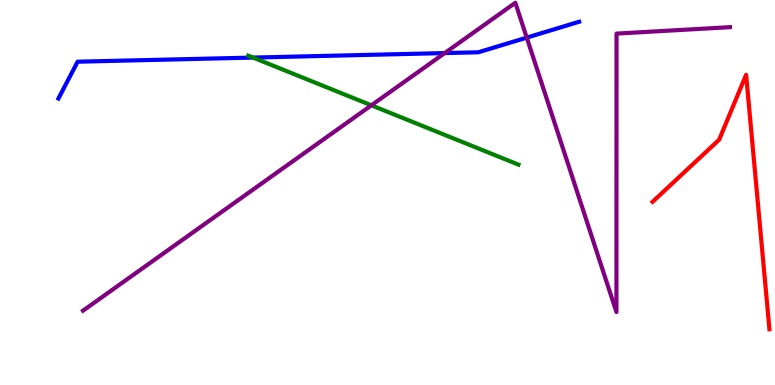[{'lines': ['blue', 'red'], 'intersections': []}, {'lines': ['green', 'red'], 'intersections': []}, {'lines': ['purple', 'red'], 'intersections': []}, {'lines': ['blue', 'green'], 'intersections': [{'x': 3.27, 'y': 8.5}]}, {'lines': ['blue', 'purple'], 'intersections': [{'x': 5.74, 'y': 8.62}, {'x': 6.8, 'y': 9.02}]}, {'lines': ['green', 'purple'], 'intersections': [{'x': 4.79, 'y': 7.26}]}]